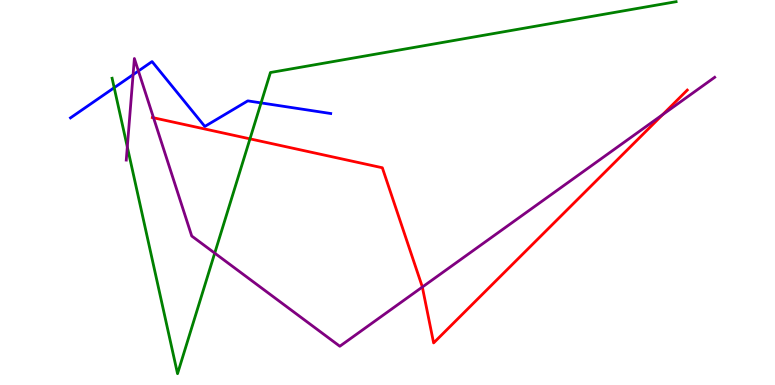[{'lines': ['blue', 'red'], 'intersections': []}, {'lines': ['green', 'red'], 'intersections': [{'x': 3.23, 'y': 6.39}]}, {'lines': ['purple', 'red'], 'intersections': [{'x': 1.98, 'y': 6.94}, {'x': 5.45, 'y': 2.54}, {'x': 8.55, 'y': 7.02}]}, {'lines': ['blue', 'green'], 'intersections': [{'x': 1.47, 'y': 7.72}, {'x': 3.37, 'y': 7.33}]}, {'lines': ['blue', 'purple'], 'intersections': [{'x': 1.72, 'y': 8.06}, {'x': 1.79, 'y': 8.16}]}, {'lines': ['green', 'purple'], 'intersections': [{'x': 1.64, 'y': 6.18}, {'x': 2.77, 'y': 3.43}]}]